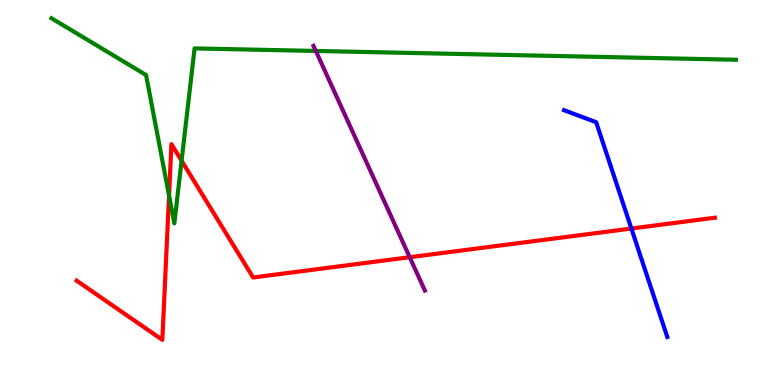[{'lines': ['blue', 'red'], 'intersections': [{'x': 8.15, 'y': 4.06}]}, {'lines': ['green', 'red'], 'intersections': [{'x': 2.18, 'y': 4.92}, {'x': 2.34, 'y': 5.83}]}, {'lines': ['purple', 'red'], 'intersections': [{'x': 5.29, 'y': 3.32}]}, {'lines': ['blue', 'green'], 'intersections': []}, {'lines': ['blue', 'purple'], 'intersections': []}, {'lines': ['green', 'purple'], 'intersections': [{'x': 4.08, 'y': 8.68}]}]